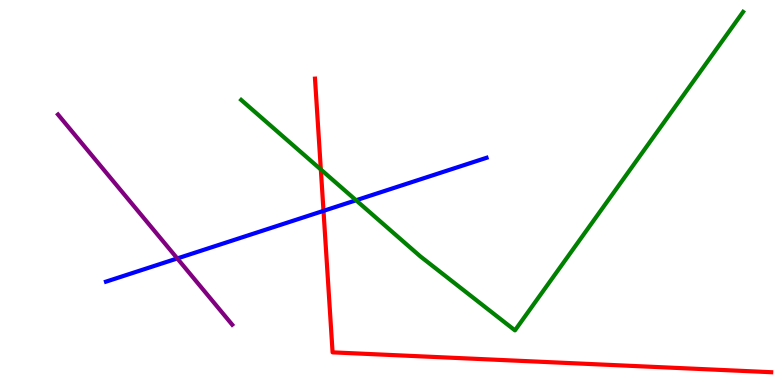[{'lines': ['blue', 'red'], 'intersections': [{'x': 4.17, 'y': 4.52}]}, {'lines': ['green', 'red'], 'intersections': [{'x': 4.14, 'y': 5.6}]}, {'lines': ['purple', 'red'], 'intersections': []}, {'lines': ['blue', 'green'], 'intersections': [{'x': 4.59, 'y': 4.8}]}, {'lines': ['blue', 'purple'], 'intersections': [{'x': 2.29, 'y': 3.29}]}, {'lines': ['green', 'purple'], 'intersections': []}]